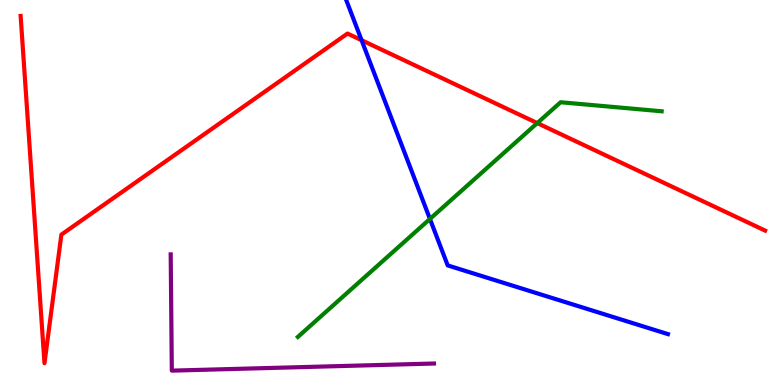[{'lines': ['blue', 'red'], 'intersections': [{'x': 4.67, 'y': 8.96}]}, {'lines': ['green', 'red'], 'intersections': [{'x': 6.93, 'y': 6.8}]}, {'lines': ['purple', 'red'], 'intersections': []}, {'lines': ['blue', 'green'], 'intersections': [{'x': 5.55, 'y': 4.31}]}, {'lines': ['blue', 'purple'], 'intersections': []}, {'lines': ['green', 'purple'], 'intersections': []}]